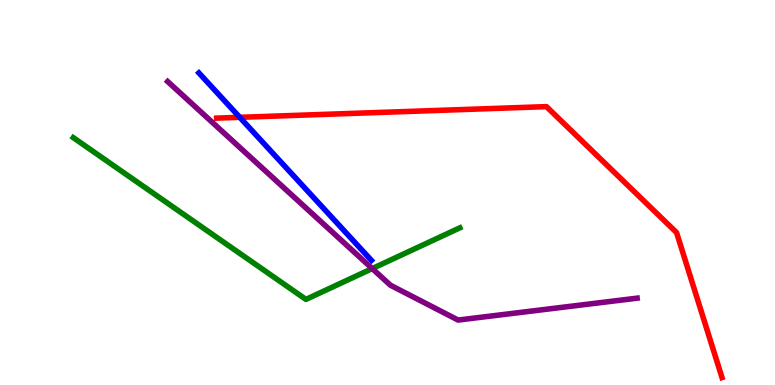[{'lines': ['blue', 'red'], 'intersections': [{'x': 3.09, 'y': 6.95}]}, {'lines': ['green', 'red'], 'intersections': []}, {'lines': ['purple', 'red'], 'intersections': []}, {'lines': ['blue', 'green'], 'intersections': []}, {'lines': ['blue', 'purple'], 'intersections': []}, {'lines': ['green', 'purple'], 'intersections': [{'x': 4.8, 'y': 3.02}]}]